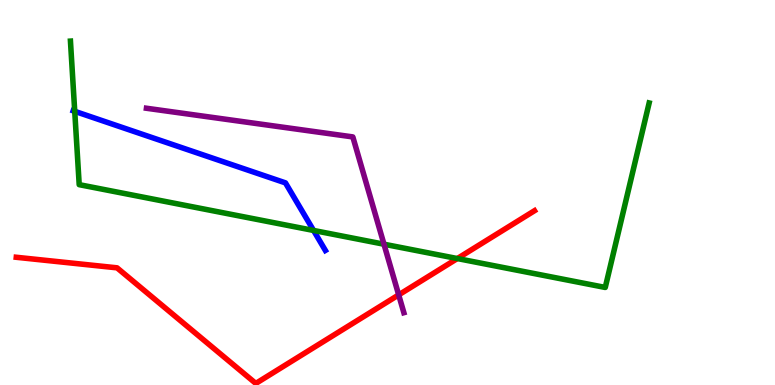[{'lines': ['blue', 'red'], 'intersections': []}, {'lines': ['green', 'red'], 'intersections': [{'x': 5.9, 'y': 3.28}]}, {'lines': ['purple', 'red'], 'intersections': [{'x': 5.14, 'y': 2.34}]}, {'lines': ['blue', 'green'], 'intersections': [{'x': 0.964, 'y': 7.11}, {'x': 4.05, 'y': 4.01}]}, {'lines': ['blue', 'purple'], 'intersections': []}, {'lines': ['green', 'purple'], 'intersections': [{'x': 4.95, 'y': 3.66}]}]